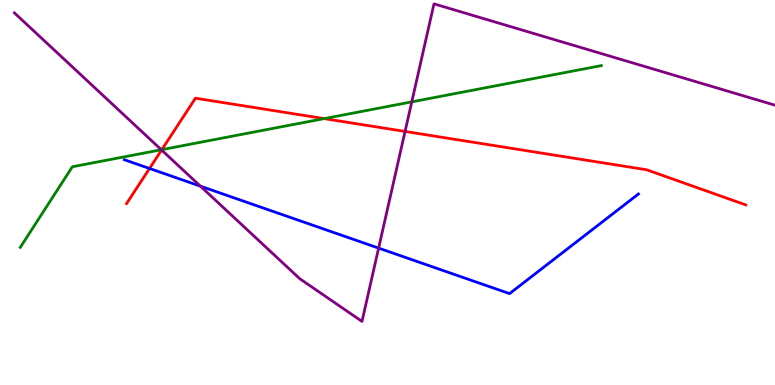[{'lines': ['blue', 'red'], 'intersections': [{'x': 1.93, 'y': 5.62}]}, {'lines': ['green', 'red'], 'intersections': [{'x': 2.09, 'y': 6.11}, {'x': 4.18, 'y': 6.92}]}, {'lines': ['purple', 'red'], 'intersections': [{'x': 2.09, 'y': 6.1}, {'x': 5.23, 'y': 6.59}]}, {'lines': ['blue', 'green'], 'intersections': []}, {'lines': ['blue', 'purple'], 'intersections': [{'x': 2.59, 'y': 5.16}, {'x': 4.89, 'y': 3.56}]}, {'lines': ['green', 'purple'], 'intersections': [{'x': 2.08, 'y': 6.11}, {'x': 5.31, 'y': 7.35}]}]